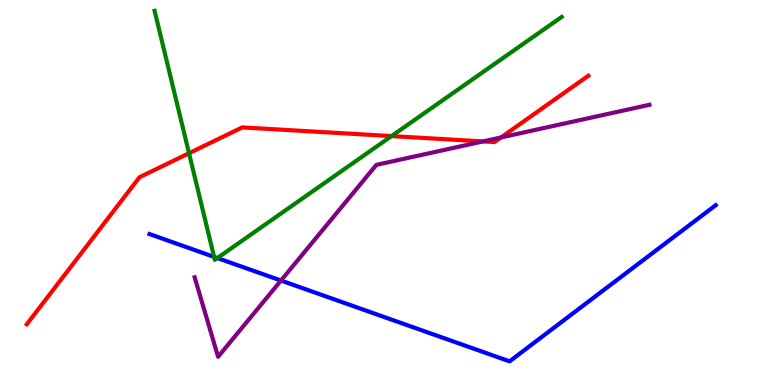[{'lines': ['blue', 'red'], 'intersections': []}, {'lines': ['green', 'red'], 'intersections': [{'x': 2.44, 'y': 6.02}, {'x': 5.05, 'y': 6.47}]}, {'lines': ['purple', 'red'], 'intersections': [{'x': 6.23, 'y': 6.33}, {'x': 6.47, 'y': 6.43}]}, {'lines': ['blue', 'green'], 'intersections': [{'x': 2.76, 'y': 3.33}, {'x': 2.8, 'y': 3.3}]}, {'lines': ['blue', 'purple'], 'intersections': [{'x': 3.63, 'y': 2.71}]}, {'lines': ['green', 'purple'], 'intersections': []}]